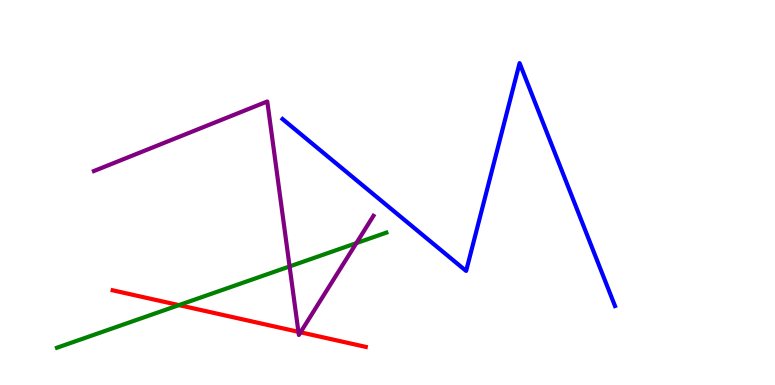[{'lines': ['blue', 'red'], 'intersections': []}, {'lines': ['green', 'red'], 'intersections': [{'x': 2.31, 'y': 2.07}]}, {'lines': ['purple', 'red'], 'intersections': [{'x': 3.85, 'y': 1.38}, {'x': 3.88, 'y': 1.37}]}, {'lines': ['blue', 'green'], 'intersections': []}, {'lines': ['blue', 'purple'], 'intersections': []}, {'lines': ['green', 'purple'], 'intersections': [{'x': 3.74, 'y': 3.08}, {'x': 4.6, 'y': 3.69}]}]